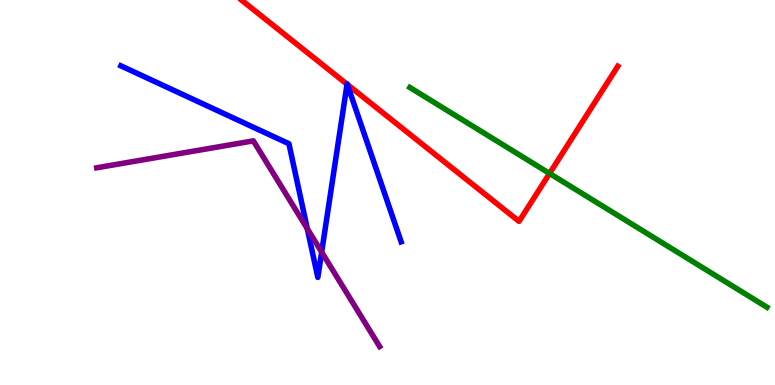[{'lines': ['blue', 'red'], 'intersections': [{'x': 4.48, 'y': 7.81}, {'x': 4.48, 'y': 7.81}]}, {'lines': ['green', 'red'], 'intersections': [{'x': 7.09, 'y': 5.49}]}, {'lines': ['purple', 'red'], 'intersections': []}, {'lines': ['blue', 'green'], 'intersections': []}, {'lines': ['blue', 'purple'], 'intersections': [{'x': 3.97, 'y': 4.06}, {'x': 4.15, 'y': 3.45}]}, {'lines': ['green', 'purple'], 'intersections': []}]